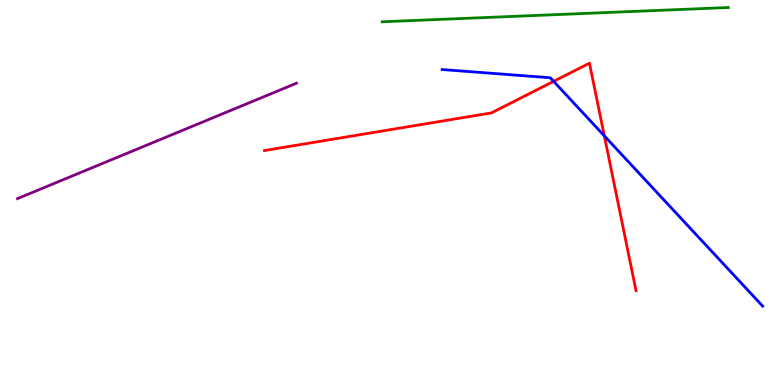[{'lines': ['blue', 'red'], 'intersections': [{'x': 7.14, 'y': 7.89}, {'x': 7.8, 'y': 6.47}]}, {'lines': ['green', 'red'], 'intersections': []}, {'lines': ['purple', 'red'], 'intersections': []}, {'lines': ['blue', 'green'], 'intersections': []}, {'lines': ['blue', 'purple'], 'intersections': []}, {'lines': ['green', 'purple'], 'intersections': []}]